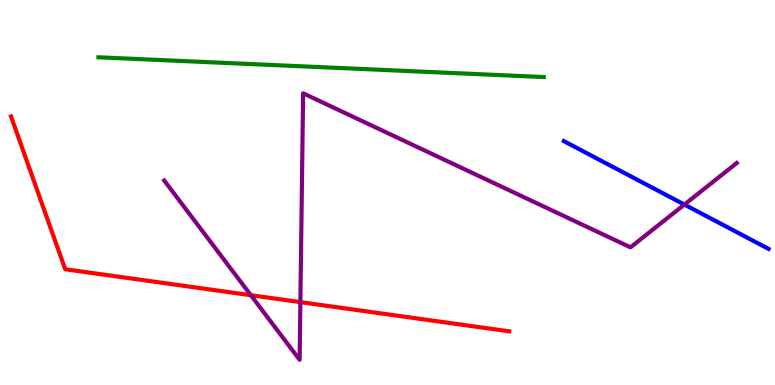[{'lines': ['blue', 'red'], 'intersections': []}, {'lines': ['green', 'red'], 'intersections': []}, {'lines': ['purple', 'red'], 'intersections': [{'x': 3.24, 'y': 2.33}, {'x': 3.88, 'y': 2.15}]}, {'lines': ['blue', 'green'], 'intersections': []}, {'lines': ['blue', 'purple'], 'intersections': [{'x': 8.83, 'y': 4.69}]}, {'lines': ['green', 'purple'], 'intersections': []}]